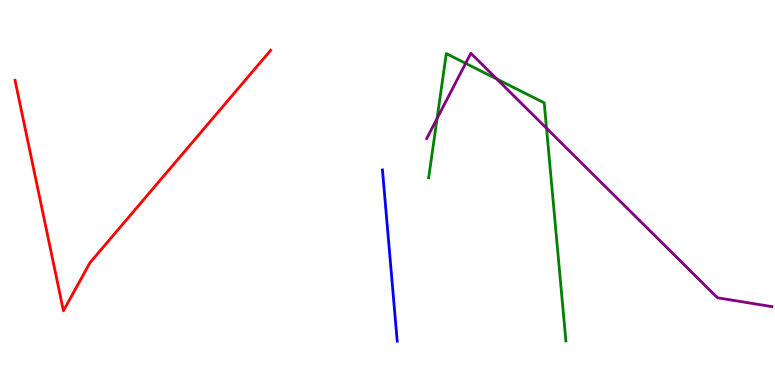[{'lines': ['blue', 'red'], 'intersections': []}, {'lines': ['green', 'red'], 'intersections': []}, {'lines': ['purple', 'red'], 'intersections': []}, {'lines': ['blue', 'green'], 'intersections': []}, {'lines': ['blue', 'purple'], 'intersections': []}, {'lines': ['green', 'purple'], 'intersections': [{'x': 5.64, 'y': 6.92}, {'x': 6.01, 'y': 8.36}, {'x': 6.41, 'y': 7.95}, {'x': 7.05, 'y': 6.67}]}]